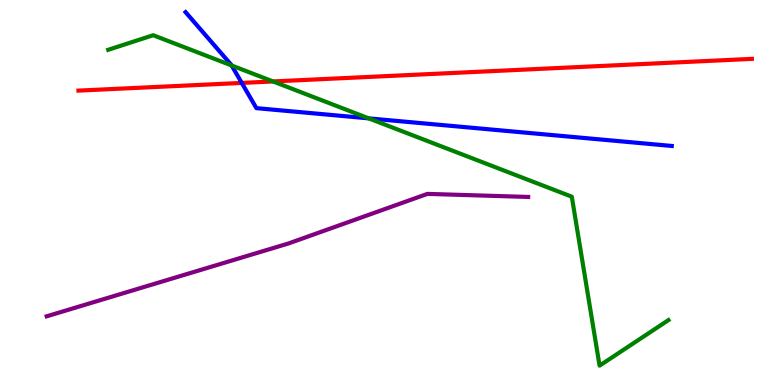[{'lines': ['blue', 'red'], 'intersections': [{'x': 3.12, 'y': 7.85}]}, {'lines': ['green', 'red'], 'intersections': [{'x': 3.52, 'y': 7.88}]}, {'lines': ['purple', 'red'], 'intersections': []}, {'lines': ['blue', 'green'], 'intersections': [{'x': 2.99, 'y': 8.3}, {'x': 4.76, 'y': 6.93}]}, {'lines': ['blue', 'purple'], 'intersections': []}, {'lines': ['green', 'purple'], 'intersections': []}]